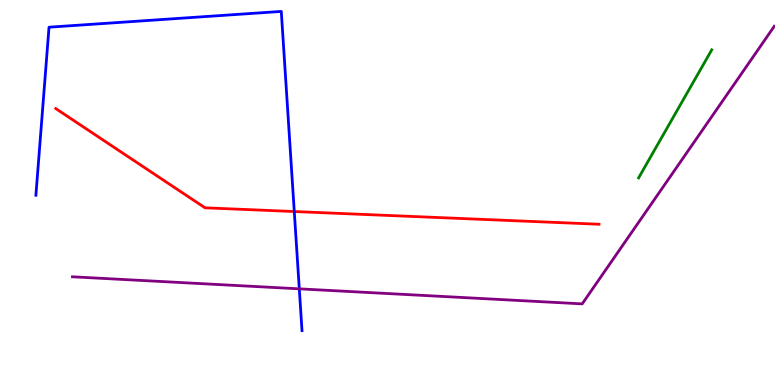[{'lines': ['blue', 'red'], 'intersections': [{'x': 3.8, 'y': 4.51}]}, {'lines': ['green', 'red'], 'intersections': []}, {'lines': ['purple', 'red'], 'intersections': []}, {'lines': ['blue', 'green'], 'intersections': []}, {'lines': ['blue', 'purple'], 'intersections': [{'x': 3.86, 'y': 2.5}]}, {'lines': ['green', 'purple'], 'intersections': []}]